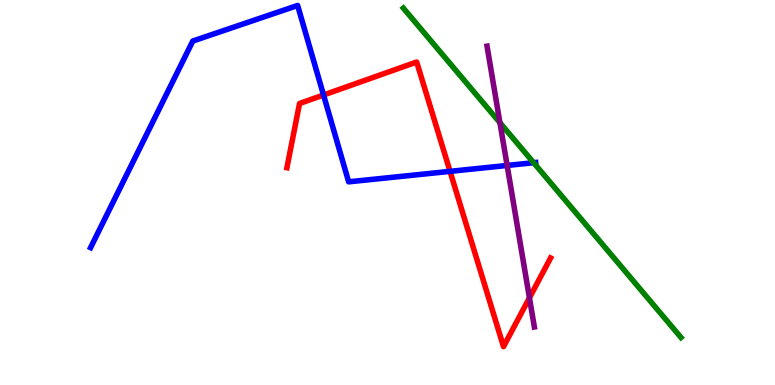[{'lines': ['blue', 'red'], 'intersections': [{'x': 4.17, 'y': 7.53}, {'x': 5.81, 'y': 5.55}]}, {'lines': ['green', 'red'], 'intersections': []}, {'lines': ['purple', 'red'], 'intersections': [{'x': 6.83, 'y': 2.26}]}, {'lines': ['blue', 'green'], 'intersections': [{'x': 6.89, 'y': 5.77}]}, {'lines': ['blue', 'purple'], 'intersections': [{'x': 6.54, 'y': 5.7}]}, {'lines': ['green', 'purple'], 'intersections': [{'x': 6.45, 'y': 6.81}]}]